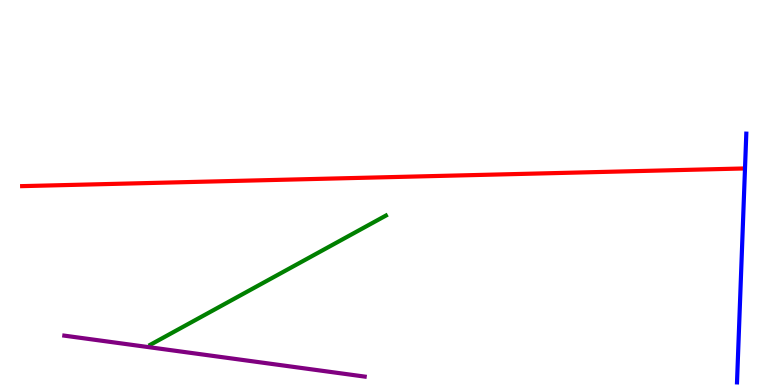[{'lines': ['blue', 'red'], 'intersections': []}, {'lines': ['green', 'red'], 'intersections': []}, {'lines': ['purple', 'red'], 'intersections': []}, {'lines': ['blue', 'green'], 'intersections': []}, {'lines': ['blue', 'purple'], 'intersections': []}, {'lines': ['green', 'purple'], 'intersections': []}]